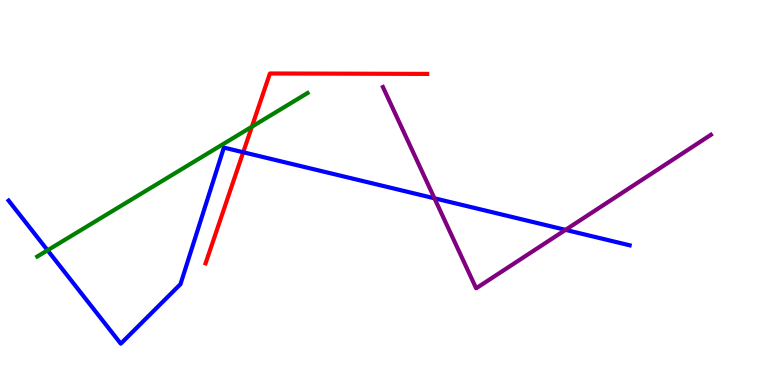[{'lines': ['blue', 'red'], 'intersections': [{'x': 3.14, 'y': 6.05}]}, {'lines': ['green', 'red'], 'intersections': [{'x': 3.25, 'y': 6.71}]}, {'lines': ['purple', 'red'], 'intersections': []}, {'lines': ['blue', 'green'], 'intersections': [{'x': 0.614, 'y': 3.5}]}, {'lines': ['blue', 'purple'], 'intersections': [{'x': 5.61, 'y': 4.85}, {'x': 7.3, 'y': 4.03}]}, {'lines': ['green', 'purple'], 'intersections': []}]